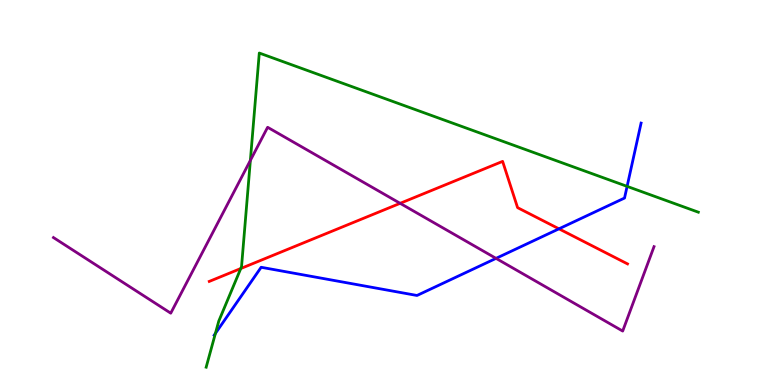[{'lines': ['blue', 'red'], 'intersections': [{'x': 7.21, 'y': 4.06}]}, {'lines': ['green', 'red'], 'intersections': [{'x': 3.11, 'y': 3.03}]}, {'lines': ['purple', 'red'], 'intersections': [{'x': 5.16, 'y': 4.72}]}, {'lines': ['blue', 'green'], 'intersections': [{'x': 2.78, 'y': 1.34}, {'x': 8.09, 'y': 5.16}]}, {'lines': ['blue', 'purple'], 'intersections': [{'x': 6.4, 'y': 3.29}]}, {'lines': ['green', 'purple'], 'intersections': [{'x': 3.23, 'y': 5.83}]}]